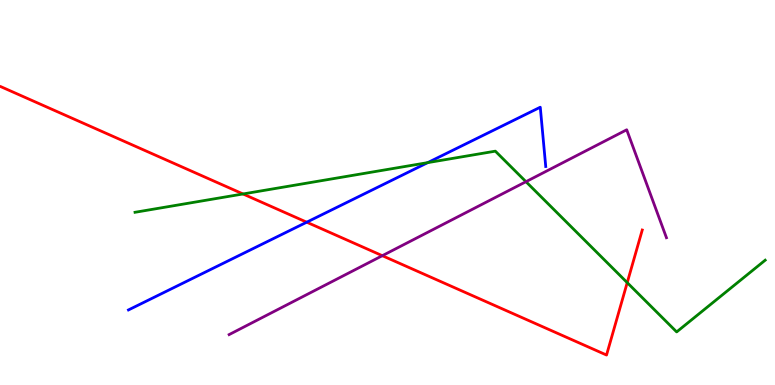[{'lines': ['blue', 'red'], 'intersections': [{'x': 3.96, 'y': 4.23}]}, {'lines': ['green', 'red'], 'intersections': [{'x': 3.14, 'y': 4.96}, {'x': 8.09, 'y': 2.66}]}, {'lines': ['purple', 'red'], 'intersections': [{'x': 4.93, 'y': 3.36}]}, {'lines': ['blue', 'green'], 'intersections': [{'x': 5.52, 'y': 5.78}]}, {'lines': ['blue', 'purple'], 'intersections': []}, {'lines': ['green', 'purple'], 'intersections': [{'x': 6.79, 'y': 5.28}]}]